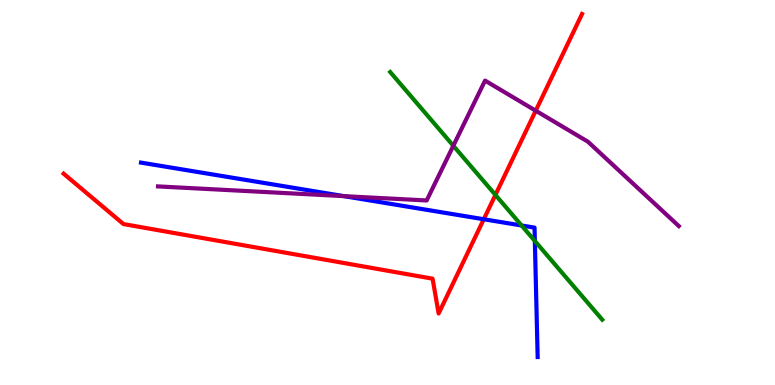[{'lines': ['blue', 'red'], 'intersections': [{'x': 6.24, 'y': 4.31}]}, {'lines': ['green', 'red'], 'intersections': [{'x': 6.39, 'y': 4.94}]}, {'lines': ['purple', 'red'], 'intersections': [{'x': 6.91, 'y': 7.12}]}, {'lines': ['blue', 'green'], 'intersections': [{'x': 6.73, 'y': 4.14}, {'x': 6.9, 'y': 3.74}]}, {'lines': ['blue', 'purple'], 'intersections': [{'x': 4.44, 'y': 4.91}]}, {'lines': ['green', 'purple'], 'intersections': [{'x': 5.85, 'y': 6.21}]}]